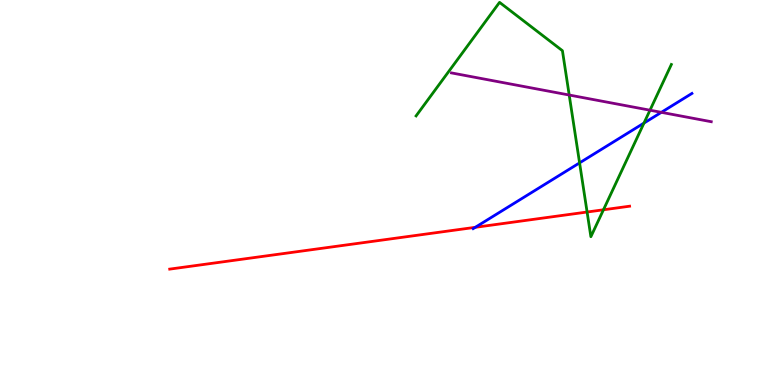[{'lines': ['blue', 'red'], 'intersections': [{'x': 6.13, 'y': 4.1}]}, {'lines': ['green', 'red'], 'intersections': [{'x': 7.58, 'y': 4.49}, {'x': 7.79, 'y': 4.55}]}, {'lines': ['purple', 'red'], 'intersections': []}, {'lines': ['blue', 'green'], 'intersections': [{'x': 7.48, 'y': 5.77}, {'x': 8.31, 'y': 6.8}]}, {'lines': ['blue', 'purple'], 'intersections': [{'x': 8.53, 'y': 7.08}]}, {'lines': ['green', 'purple'], 'intersections': [{'x': 7.34, 'y': 7.53}, {'x': 8.39, 'y': 7.14}]}]